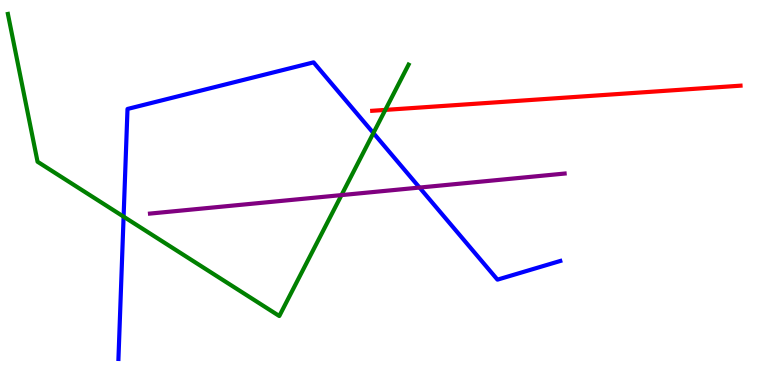[{'lines': ['blue', 'red'], 'intersections': []}, {'lines': ['green', 'red'], 'intersections': [{'x': 4.97, 'y': 7.15}]}, {'lines': ['purple', 'red'], 'intersections': []}, {'lines': ['blue', 'green'], 'intersections': [{'x': 1.59, 'y': 4.37}, {'x': 4.82, 'y': 6.54}]}, {'lines': ['blue', 'purple'], 'intersections': [{'x': 5.41, 'y': 5.13}]}, {'lines': ['green', 'purple'], 'intersections': [{'x': 4.41, 'y': 4.93}]}]